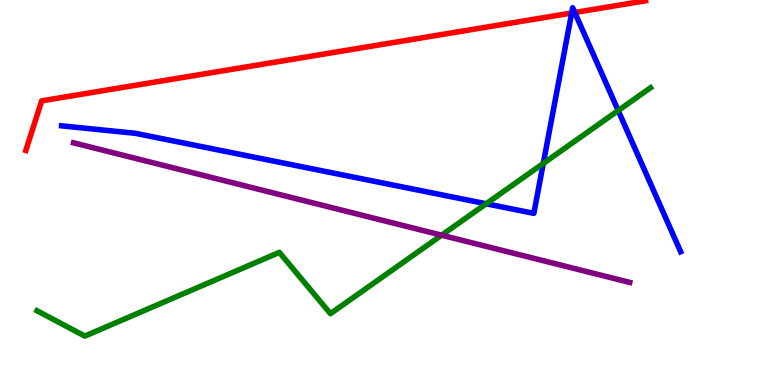[{'lines': ['blue', 'red'], 'intersections': [{'x': 7.38, 'y': 9.66}, {'x': 7.42, 'y': 9.68}]}, {'lines': ['green', 'red'], 'intersections': []}, {'lines': ['purple', 'red'], 'intersections': []}, {'lines': ['blue', 'green'], 'intersections': [{'x': 6.27, 'y': 4.71}, {'x': 7.01, 'y': 5.75}, {'x': 7.98, 'y': 7.13}]}, {'lines': ['blue', 'purple'], 'intersections': []}, {'lines': ['green', 'purple'], 'intersections': [{'x': 5.7, 'y': 3.89}]}]